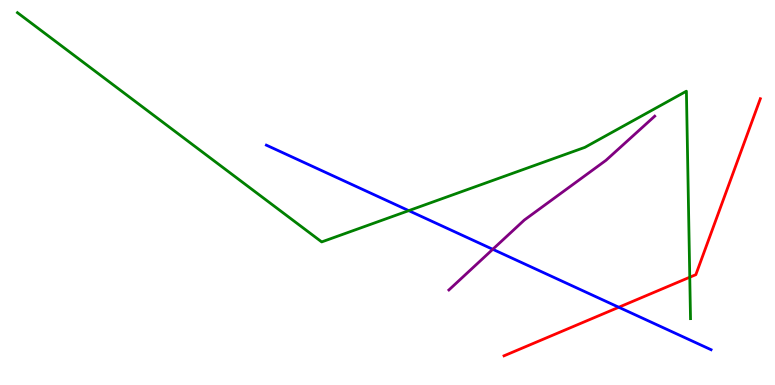[{'lines': ['blue', 'red'], 'intersections': [{'x': 7.98, 'y': 2.02}]}, {'lines': ['green', 'red'], 'intersections': [{'x': 8.9, 'y': 2.8}]}, {'lines': ['purple', 'red'], 'intersections': []}, {'lines': ['blue', 'green'], 'intersections': [{'x': 5.27, 'y': 4.53}]}, {'lines': ['blue', 'purple'], 'intersections': [{'x': 6.36, 'y': 3.52}]}, {'lines': ['green', 'purple'], 'intersections': []}]